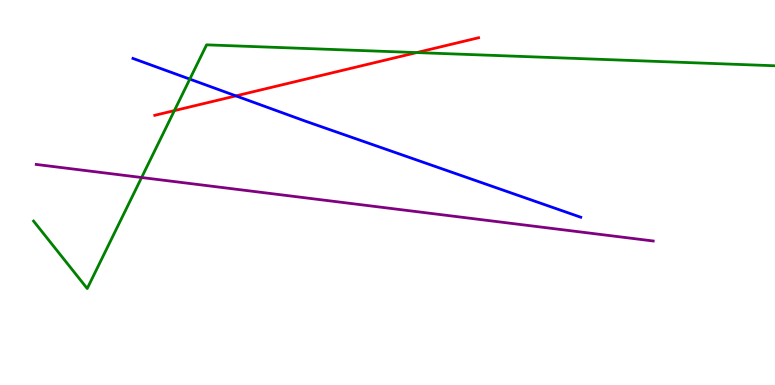[{'lines': ['blue', 'red'], 'intersections': [{'x': 3.04, 'y': 7.51}]}, {'lines': ['green', 'red'], 'intersections': [{'x': 2.25, 'y': 7.13}, {'x': 5.38, 'y': 8.63}]}, {'lines': ['purple', 'red'], 'intersections': []}, {'lines': ['blue', 'green'], 'intersections': [{'x': 2.45, 'y': 7.95}]}, {'lines': ['blue', 'purple'], 'intersections': []}, {'lines': ['green', 'purple'], 'intersections': [{'x': 1.83, 'y': 5.39}]}]